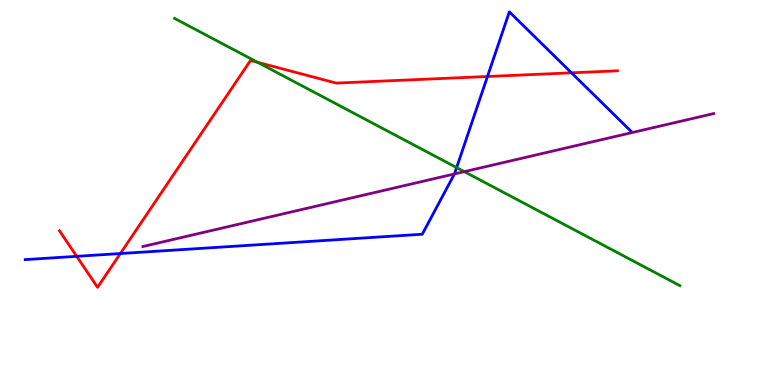[{'lines': ['blue', 'red'], 'intersections': [{'x': 0.99, 'y': 3.34}, {'x': 1.55, 'y': 3.41}, {'x': 6.29, 'y': 8.01}, {'x': 7.37, 'y': 8.11}]}, {'lines': ['green', 'red'], 'intersections': [{'x': 3.32, 'y': 8.38}]}, {'lines': ['purple', 'red'], 'intersections': []}, {'lines': ['blue', 'green'], 'intersections': [{'x': 5.89, 'y': 5.65}]}, {'lines': ['blue', 'purple'], 'intersections': [{'x': 5.86, 'y': 5.48}]}, {'lines': ['green', 'purple'], 'intersections': [{'x': 5.99, 'y': 5.54}]}]